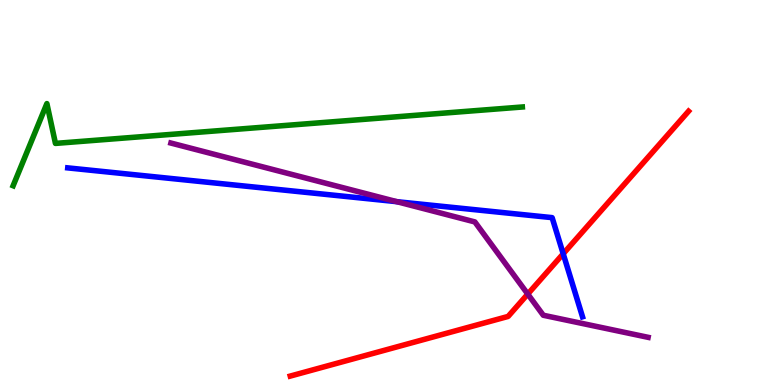[{'lines': ['blue', 'red'], 'intersections': [{'x': 7.27, 'y': 3.41}]}, {'lines': ['green', 'red'], 'intersections': []}, {'lines': ['purple', 'red'], 'intersections': [{'x': 6.81, 'y': 2.36}]}, {'lines': ['blue', 'green'], 'intersections': []}, {'lines': ['blue', 'purple'], 'intersections': [{'x': 5.12, 'y': 4.76}]}, {'lines': ['green', 'purple'], 'intersections': []}]